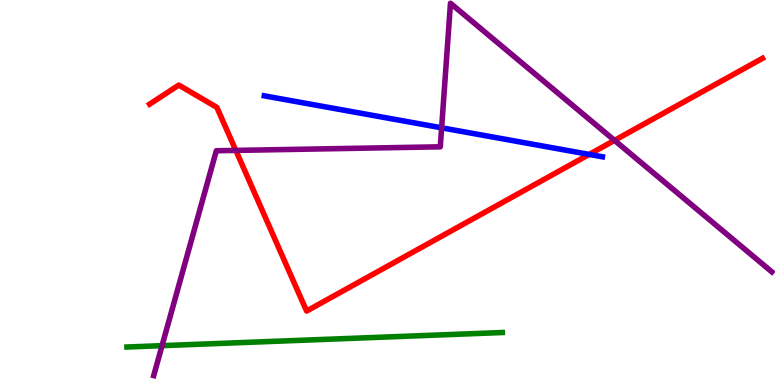[{'lines': ['blue', 'red'], 'intersections': [{'x': 7.6, 'y': 5.99}]}, {'lines': ['green', 'red'], 'intersections': []}, {'lines': ['purple', 'red'], 'intersections': [{'x': 3.04, 'y': 6.09}, {'x': 7.93, 'y': 6.35}]}, {'lines': ['blue', 'green'], 'intersections': []}, {'lines': ['blue', 'purple'], 'intersections': [{'x': 5.7, 'y': 6.68}]}, {'lines': ['green', 'purple'], 'intersections': [{'x': 2.09, 'y': 1.02}]}]